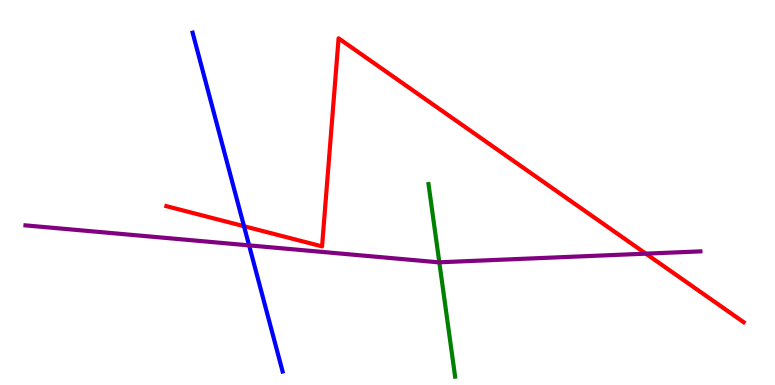[{'lines': ['blue', 'red'], 'intersections': [{'x': 3.15, 'y': 4.12}]}, {'lines': ['green', 'red'], 'intersections': []}, {'lines': ['purple', 'red'], 'intersections': [{'x': 8.33, 'y': 3.41}]}, {'lines': ['blue', 'green'], 'intersections': []}, {'lines': ['blue', 'purple'], 'intersections': [{'x': 3.21, 'y': 3.63}]}, {'lines': ['green', 'purple'], 'intersections': [{'x': 5.67, 'y': 3.19}]}]